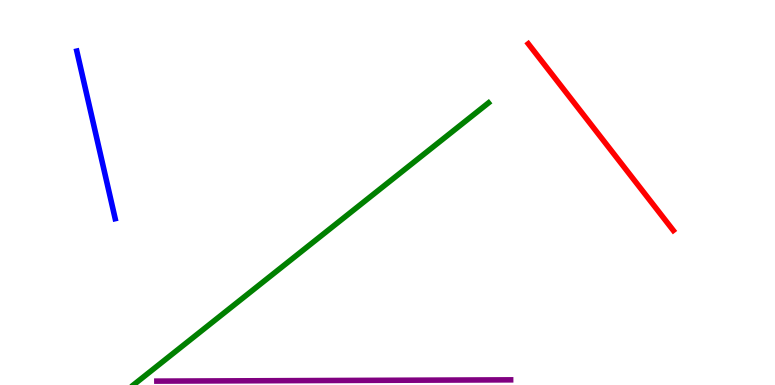[{'lines': ['blue', 'red'], 'intersections': []}, {'lines': ['green', 'red'], 'intersections': []}, {'lines': ['purple', 'red'], 'intersections': []}, {'lines': ['blue', 'green'], 'intersections': []}, {'lines': ['blue', 'purple'], 'intersections': []}, {'lines': ['green', 'purple'], 'intersections': []}]